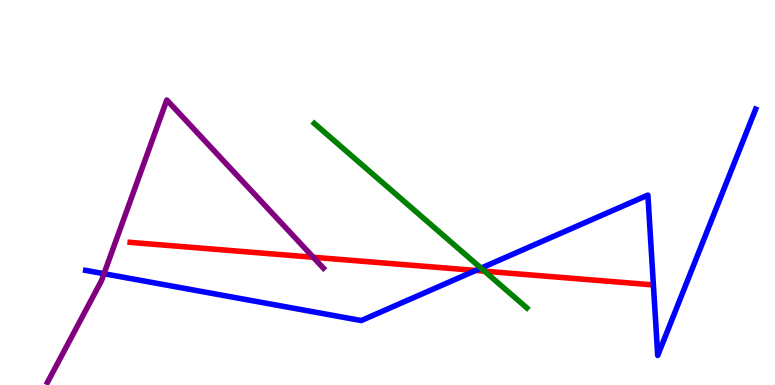[{'lines': ['blue', 'red'], 'intersections': [{'x': 6.14, 'y': 2.97}]}, {'lines': ['green', 'red'], 'intersections': [{'x': 6.25, 'y': 2.96}]}, {'lines': ['purple', 'red'], 'intersections': [{'x': 4.04, 'y': 3.32}]}, {'lines': ['blue', 'green'], 'intersections': [{'x': 6.21, 'y': 3.04}]}, {'lines': ['blue', 'purple'], 'intersections': [{'x': 1.34, 'y': 2.89}]}, {'lines': ['green', 'purple'], 'intersections': []}]